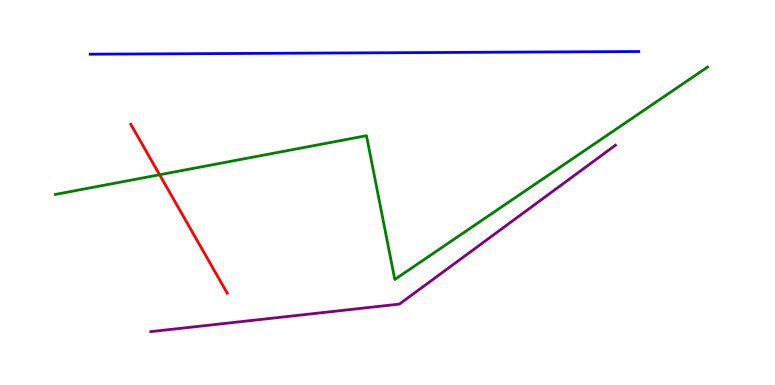[{'lines': ['blue', 'red'], 'intersections': []}, {'lines': ['green', 'red'], 'intersections': [{'x': 2.06, 'y': 5.46}]}, {'lines': ['purple', 'red'], 'intersections': []}, {'lines': ['blue', 'green'], 'intersections': []}, {'lines': ['blue', 'purple'], 'intersections': []}, {'lines': ['green', 'purple'], 'intersections': []}]